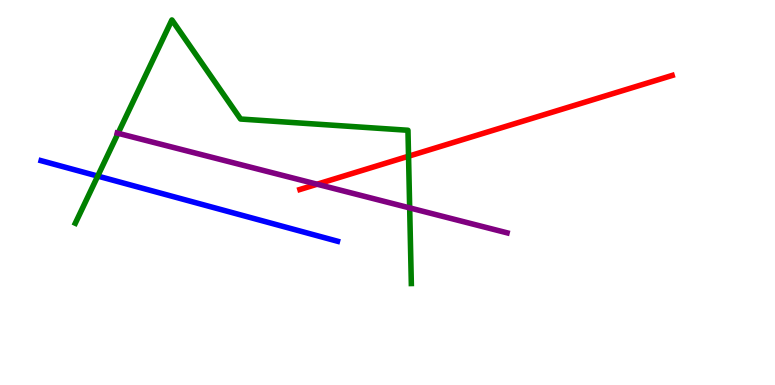[{'lines': ['blue', 'red'], 'intersections': []}, {'lines': ['green', 'red'], 'intersections': [{'x': 5.27, 'y': 5.94}]}, {'lines': ['purple', 'red'], 'intersections': [{'x': 4.09, 'y': 5.22}]}, {'lines': ['blue', 'green'], 'intersections': [{'x': 1.26, 'y': 5.43}]}, {'lines': ['blue', 'purple'], 'intersections': []}, {'lines': ['green', 'purple'], 'intersections': [{'x': 1.52, 'y': 6.54}, {'x': 5.29, 'y': 4.6}]}]